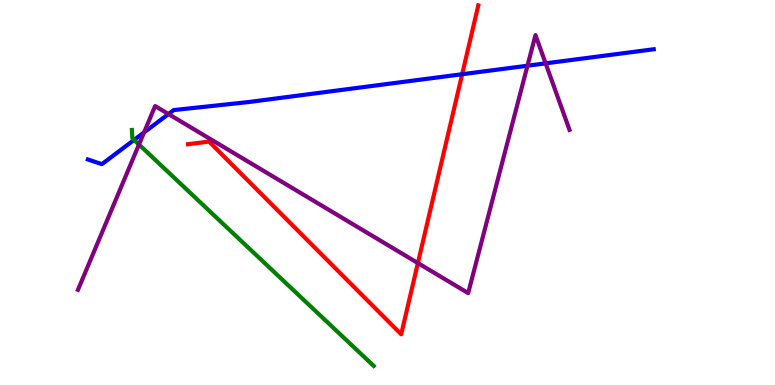[{'lines': ['blue', 'red'], 'intersections': [{'x': 5.96, 'y': 8.07}]}, {'lines': ['green', 'red'], 'intersections': []}, {'lines': ['purple', 'red'], 'intersections': [{'x': 5.39, 'y': 3.17}]}, {'lines': ['blue', 'green'], 'intersections': [{'x': 1.73, 'y': 6.37}]}, {'lines': ['blue', 'purple'], 'intersections': [{'x': 1.86, 'y': 6.56}, {'x': 2.17, 'y': 7.04}, {'x': 6.81, 'y': 8.29}, {'x': 7.04, 'y': 8.35}]}, {'lines': ['green', 'purple'], 'intersections': [{'x': 1.79, 'y': 6.25}]}]